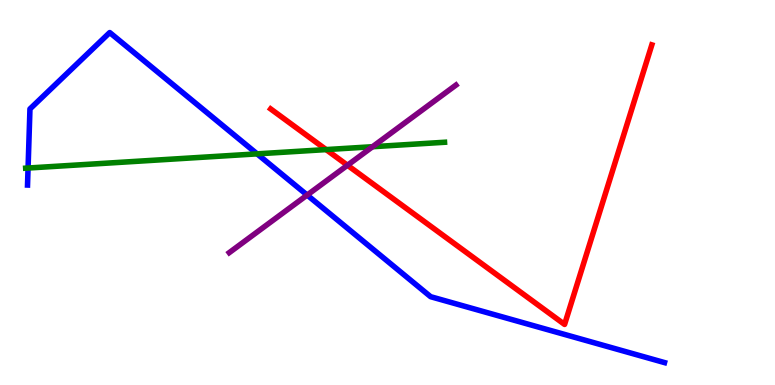[{'lines': ['blue', 'red'], 'intersections': []}, {'lines': ['green', 'red'], 'intersections': [{'x': 4.21, 'y': 6.11}]}, {'lines': ['purple', 'red'], 'intersections': [{'x': 4.48, 'y': 5.71}]}, {'lines': ['blue', 'green'], 'intersections': [{'x': 0.362, 'y': 5.64}, {'x': 3.32, 'y': 6.0}]}, {'lines': ['blue', 'purple'], 'intersections': [{'x': 3.96, 'y': 4.93}]}, {'lines': ['green', 'purple'], 'intersections': [{'x': 4.81, 'y': 6.19}]}]